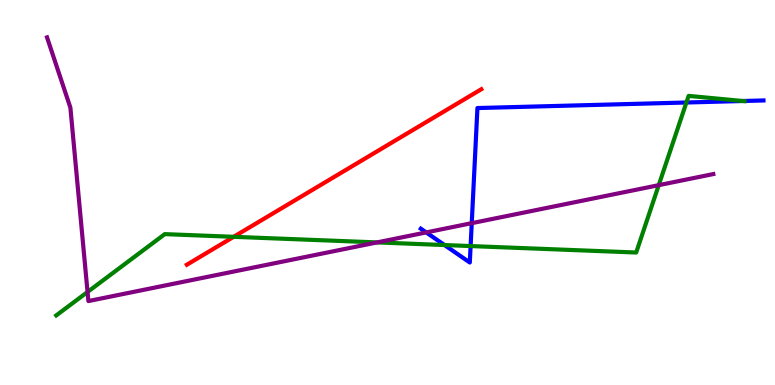[{'lines': ['blue', 'red'], 'intersections': []}, {'lines': ['green', 'red'], 'intersections': [{'x': 3.02, 'y': 3.85}]}, {'lines': ['purple', 'red'], 'intersections': []}, {'lines': ['blue', 'green'], 'intersections': [{'x': 5.74, 'y': 3.64}, {'x': 6.07, 'y': 3.61}, {'x': 8.86, 'y': 7.34}, {'x': 9.58, 'y': 7.38}]}, {'lines': ['blue', 'purple'], 'intersections': [{'x': 5.5, 'y': 3.96}, {'x': 6.09, 'y': 4.2}]}, {'lines': ['green', 'purple'], 'intersections': [{'x': 1.13, 'y': 2.42}, {'x': 4.87, 'y': 3.7}, {'x': 8.5, 'y': 5.19}]}]